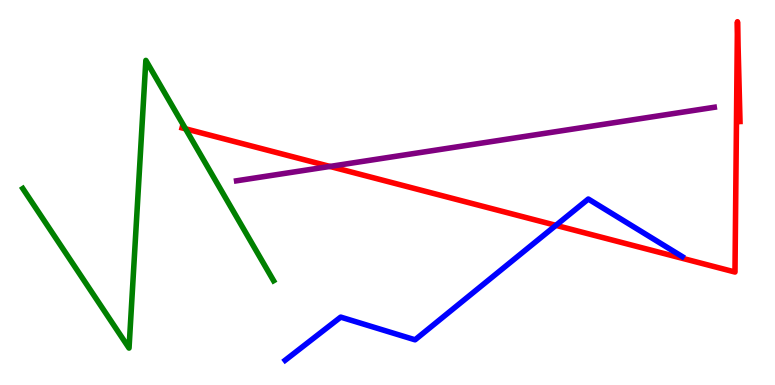[{'lines': ['blue', 'red'], 'intersections': [{'x': 7.17, 'y': 4.15}]}, {'lines': ['green', 'red'], 'intersections': [{'x': 2.39, 'y': 6.65}]}, {'lines': ['purple', 'red'], 'intersections': [{'x': 4.26, 'y': 5.68}]}, {'lines': ['blue', 'green'], 'intersections': []}, {'lines': ['blue', 'purple'], 'intersections': []}, {'lines': ['green', 'purple'], 'intersections': []}]